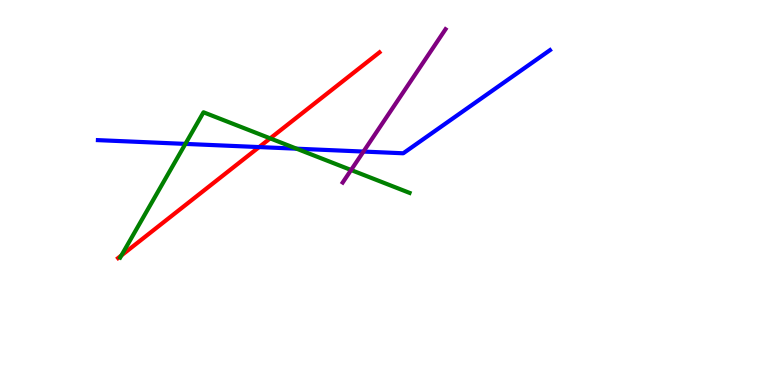[{'lines': ['blue', 'red'], 'intersections': [{'x': 3.34, 'y': 6.18}]}, {'lines': ['green', 'red'], 'intersections': [{'x': 1.57, 'y': 3.36}, {'x': 3.49, 'y': 6.41}]}, {'lines': ['purple', 'red'], 'intersections': []}, {'lines': ['blue', 'green'], 'intersections': [{'x': 2.39, 'y': 6.26}, {'x': 3.83, 'y': 6.14}]}, {'lines': ['blue', 'purple'], 'intersections': [{'x': 4.69, 'y': 6.06}]}, {'lines': ['green', 'purple'], 'intersections': [{'x': 4.53, 'y': 5.58}]}]